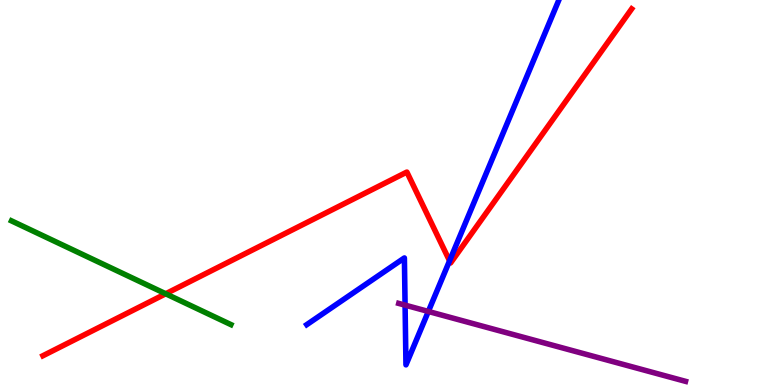[{'lines': ['blue', 'red'], 'intersections': [{'x': 5.8, 'y': 3.23}]}, {'lines': ['green', 'red'], 'intersections': [{'x': 2.14, 'y': 2.37}]}, {'lines': ['purple', 'red'], 'intersections': []}, {'lines': ['blue', 'green'], 'intersections': []}, {'lines': ['blue', 'purple'], 'intersections': [{'x': 5.23, 'y': 2.07}, {'x': 5.53, 'y': 1.91}]}, {'lines': ['green', 'purple'], 'intersections': []}]